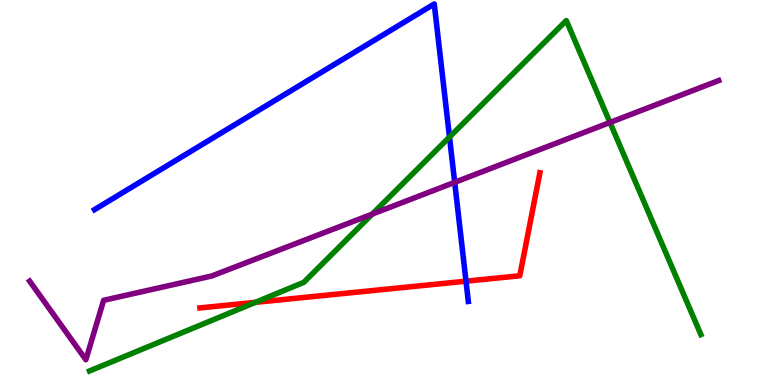[{'lines': ['blue', 'red'], 'intersections': [{'x': 6.01, 'y': 2.7}]}, {'lines': ['green', 'red'], 'intersections': [{'x': 3.3, 'y': 2.15}]}, {'lines': ['purple', 'red'], 'intersections': []}, {'lines': ['blue', 'green'], 'intersections': [{'x': 5.8, 'y': 6.44}]}, {'lines': ['blue', 'purple'], 'intersections': [{'x': 5.87, 'y': 5.26}]}, {'lines': ['green', 'purple'], 'intersections': [{'x': 4.8, 'y': 4.44}, {'x': 7.87, 'y': 6.82}]}]